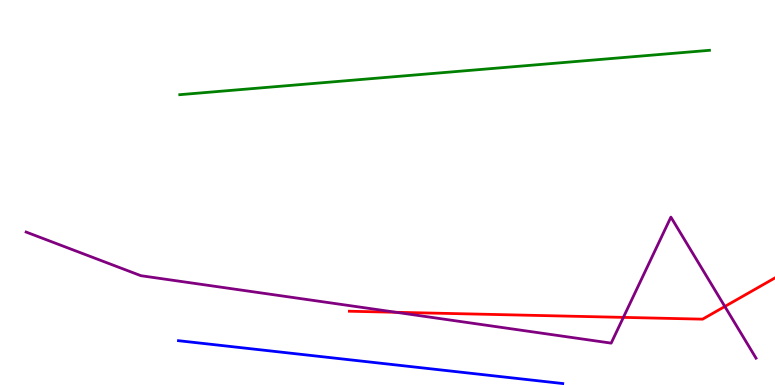[{'lines': ['blue', 'red'], 'intersections': []}, {'lines': ['green', 'red'], 'intersections': []}, {'lines': ['purple', 'red'], 'intersections': [{'x': 5.11, 'y': 1.89}, {'x': 8.04, 'y': 1.76}, {'x': 9.35, 'y': 2.04}]}, {'lines': ['blue', 'green'], 'intersections': []}, {'lines': ['blue', 'purple'], 'intersections': []}, {'lines': ['green', 'purple'], 'intersections': []}]